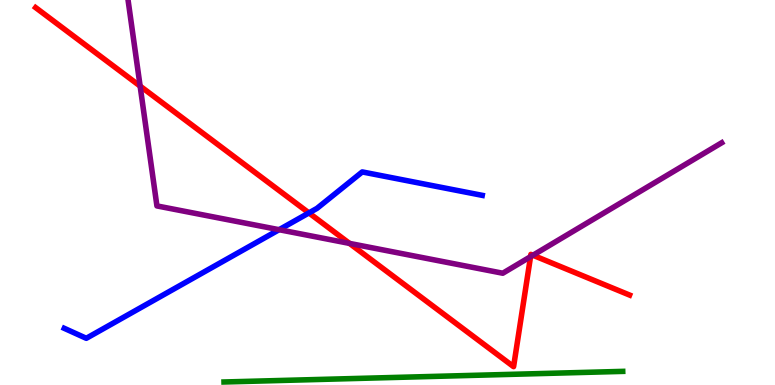[{'lines': ['blue', 'red'], 'intersections': [{'x': 3.99, 'y': 4.47}]}, {'lines': ['green', 'red'], 'intersections': []}, {'lines': ['purple', 'red'], 'intersections': [{'x': 1.81, 'y': 7.76}, {'x': 4.51, 'y': 3.68}, {'x': 6.85, 'y': 3.33}, {'x': 6.88, 'y': 3.37}]}, {'lines': ['blue', 'green'], 'intersections': []}, {'lines': ['blue', 'purple'], 'intersections': [{'x': 3.6, 'y': 4.03}]}, {'lines': ['green', 'purple'], 'intersections': []}]